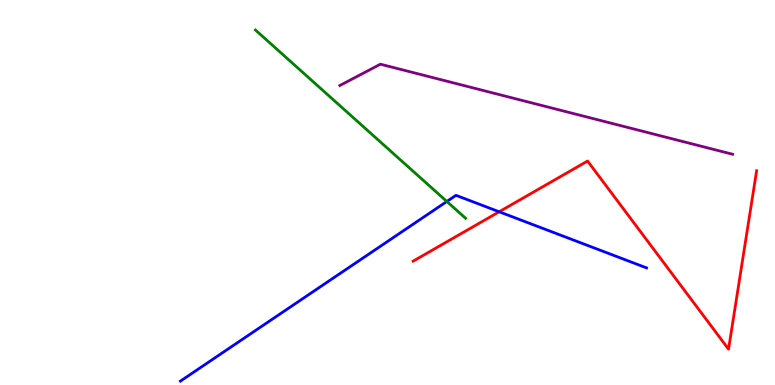[{'lines': ['blue', 'red'], 'intersections': [{'x': 6.44, 'y': 4.5}]}, {'lines': ['green', 'red'], 'intersections': []}, {'lines': ['purple', 'red'], 'intersections': []}, {'lines': ['blue', 'green'], 'intersections': [{'x': 5.77, 'y': 4.77}]}, {'lines': ['blue', 'purple'], 'intersections': []}, {'lines': ['green', 'purple'], 'intersections': []}]